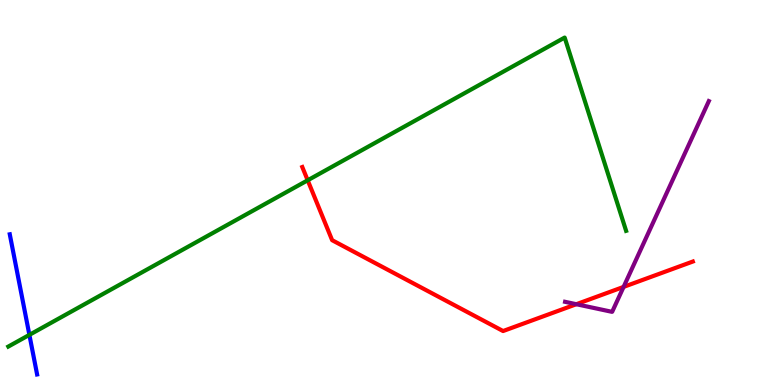[{'lines': ['blue', 'red'], 'intersections': []}, {'lines': ['green', 'red'], 'intersections': [{'x': 3.97, 'y': 5.32}]}, {'lines': ['purple', 'red'], 'intersections': [{'x': 7.44, 'y': 2.1}, {'x': 8.05, 'y': 2.55}]}, {'lines': ['blue', 'green'], 'intersections': [{'x': 0.379, 'y': 1.3}]}, {'lines': ['blue', 'purple'], 'intersections': []}, {'lines': ['green', 'purple'], 'intersections': []}]